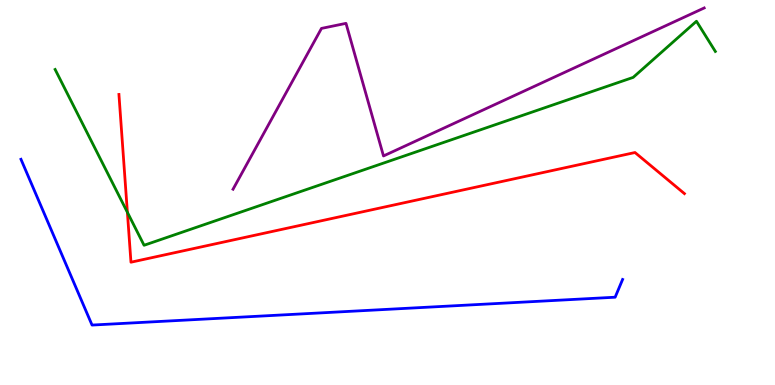[{'lines': ['blue', 'red'], 'intersections': []}, {'lines': ['green', 'red'], 'intersections': [{'x': 1.64, 'y': 4.49}]}, {'lines': ['purple', 'red'], 'intersections': []}, {'lines': ['blue', 'green'], 'intersections': []}, {'lines': ['blue', 'purple'], 'intersections': []}, {'lines': ['green', 'purple'], 'intersections': []}]